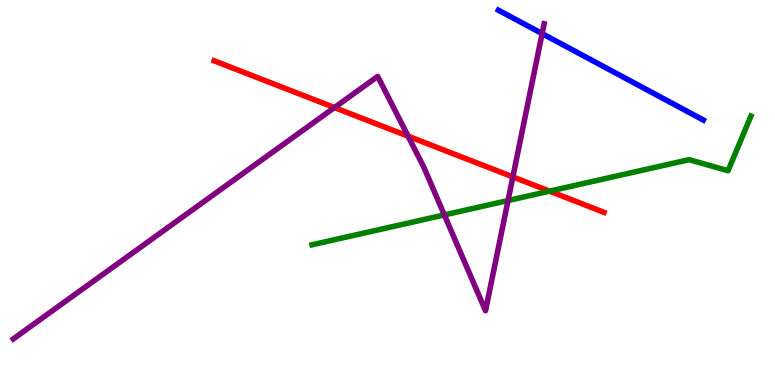[{'lines': ['blue', 'red'], 'intersections': []}, {'lines': ['green', 'red'], 'intersections': [{'x': 7.09, 'y': 5.03}]}, {'lines': ['purple', 'red'], 'intersections': [{'x': 4.32, 'y': 7.21}, {'x': 5.27, 'y': 6.46}, {'x': 6.62, 'y': 5.41}]}, {'lines': ['blue', 'green'], 'intersections': []}, {'lines': ['blue', 'purple'], 'intersections': [{'x': 7.0, 'y': 9.13}]}, {'lines': ['green', 'purple'], 'intersections': [{'x': 5.73, 'y': 4.42}, {'x': 6.56, 'y': 4.79}]}]